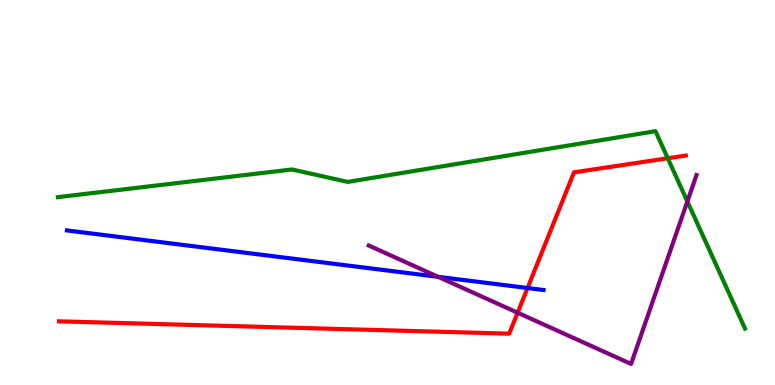[{'lines': ['blue', 'red'], 'intersections': [{'x': 6.81, 'y': 2.52}]}, {'lines': ['green', 'red'], 'intersections': [{'x': 8.62, 'y': 5.89}]}, {'lines': ['purple', 'red'], 'intersections': [{'x': 6.68, 'y': 1.88}]}, {'lines': ['blue', 'green'], 'intersections': []}, {'lines': ['blue', 'purple'], 'intersections': [{'x': 5.65, 'y': 2.81}]}, {'lines': ['green', 'purple'], 'intersections': [{'x': 8.87, 'y': 4.77}]}]